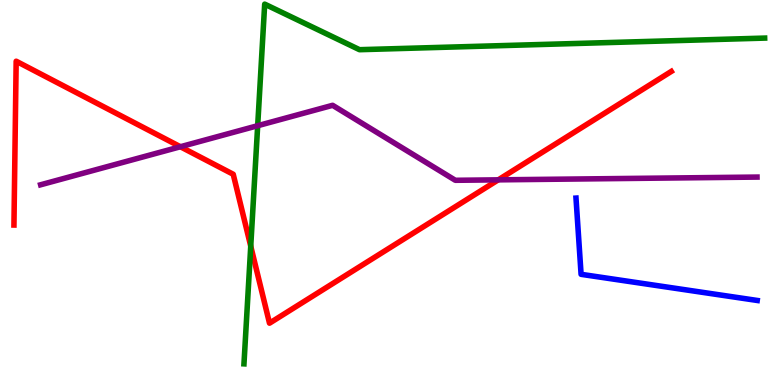[{'lines': ['blue', 'red'], 'intersections': []}, {'lines': ['green', 'red'], 'intersections': [{'x': 3.24, 'y': 3.61}]}, {'lines': ['purple', 'red'], 'intersections': [{'x': 2.33, 'y': 6.19}, {'x': 6.43, 'y': 5.33}]}, {'lines': ['blue', 'green'], 'intersections': []}, {'lines': ['blue', 'purple'], 'intersections': []}, {'lines': ['green', 'purple'], 'intersections': [{'x': 3.32, 'y': 6.73}]}]